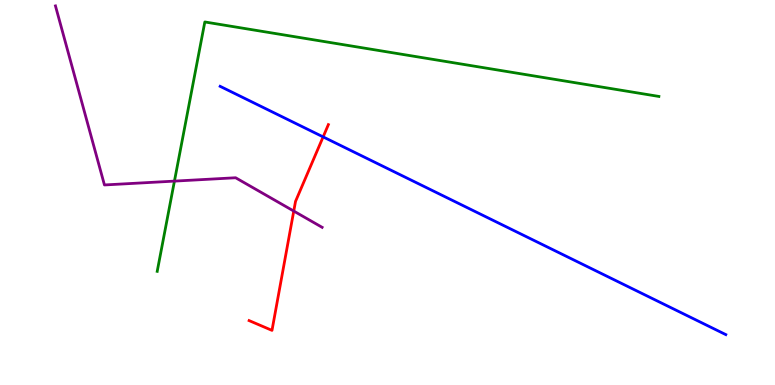[{'lines': ['blue', 'red'], 'intersections': [{'x': 4.17, 'y': 6.44}]}, {'lines': ['green', 'red'], 'intersections': []}, {'lines': ['purple', 'red'], 'intersections': [{'x': 3.79, 'y': 4.52}]}, {'lines': ['blue', 'green'], 'intersections': []}, {'lines': ['blue', 'purple'], 'intersections': []}, {'lines': ['green', 'purple'], 'intersections': [{'x': 2.25, 'y': 5.3}]}]